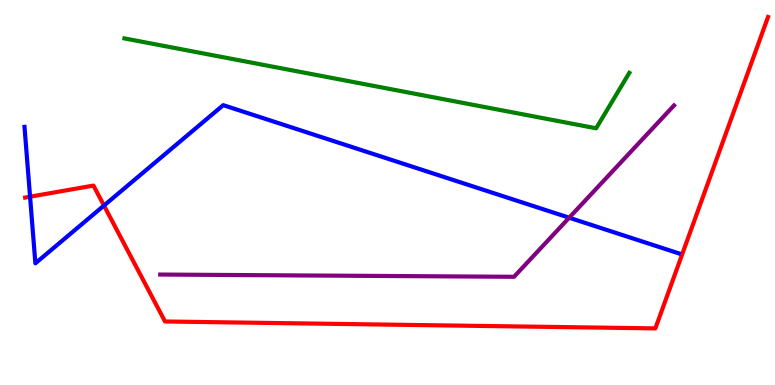[{'lines': ['blue', 'red'], 'intersections': [{'x': 0.388, 'y': 4.89}, {'x': 1.34, 'y': 4.66}]}, {'lines': ['green', 'red'], 'intersections': []}, {'lines': ['purple', 'red'], 'intersections': []}, {'lines': ['blue', 'green'], 'intersections': []}, {'lines': ['blue', 'purple'], 'intersections': [{'x': 7.34, 'y': 4.35}]}, {'lines': ['green', 'purple'], 'intersections': []}]